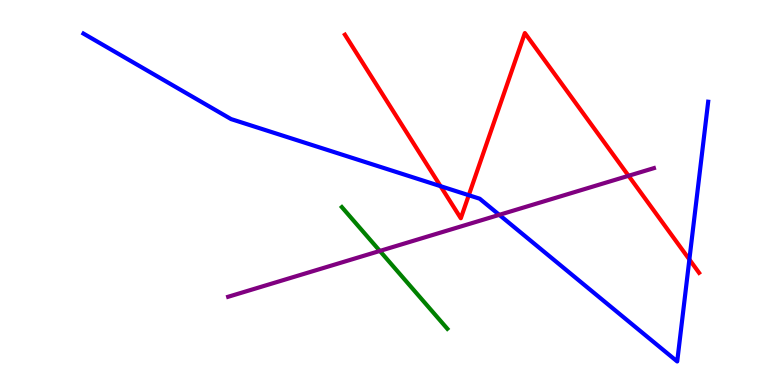[{'lines': ['blue', 'red'], 'intersections': [{'x': 5.68, 'y': 5.16}, {'x': 6.05, 'y': 4.93}, {'x': 8.9, 'y': 3.26}]}, {'lines': ['green', 'red'], 'intersections': []}, {'lines': ['purple', 'red'], 'intersections': [{'x': 8.11, 'y': 5.43}]}, {'lines': ['blue', 'green'], 'intersections': []}, {'lines': ['blue', 'purple'], 'intersections': [{'x': 6.44, 'y': 4.42}]}, {'lines': ['green', 'purple'], 'intersections': [{'x': 4.9, 'y': 3.48}]}]